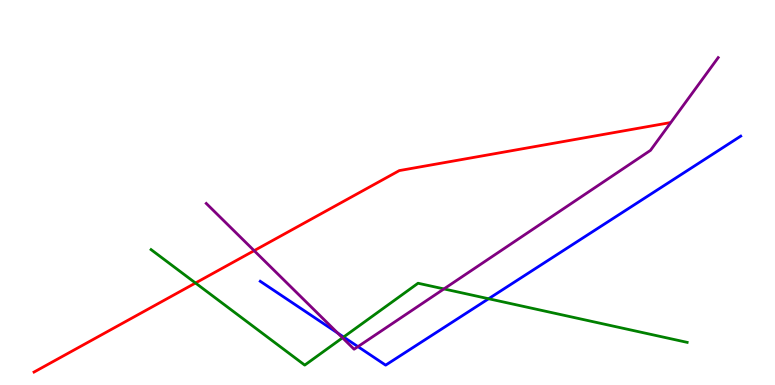[{'lines': ['blue', 'red'], 'intersections': []}, {'lines': ['green', 'red'], 'intersections': [{'x': 2.52, 'y': 2.65}]}, {'lines': ['purple', 'red'], 'intersections': [{'x': 3.28, 'y': 3.49}]}, {'lines': ['blue', 'green'], 'intersections': [{'x': 4.43, 'y': 1.25}, {'x': 6.3, 'y': 2.24}]}, {'lines': ['blue', 'purple'], 'intersections': [{'x': 4.36, 'y': 1.35}, {'x': 4.62, 'y': 0.997}]}, {'lines': ['green', 'purple'], 'intersections': [{'x': 4.42, 'y': 1.23}, {'x': 5.73, 'y': 2.5}]}]